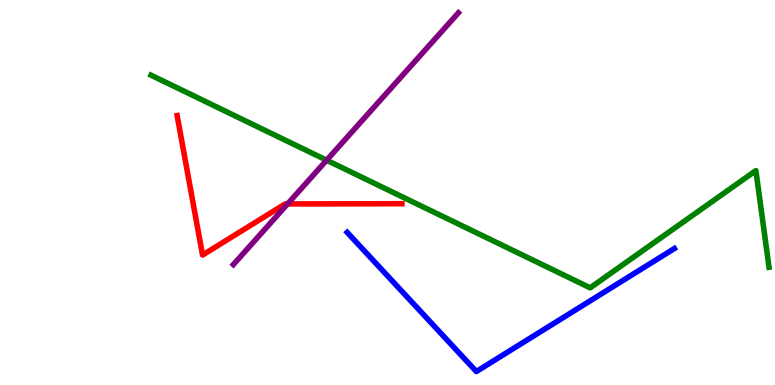[{'lines': ['blue', 'red'], 'intersections': []}, {'lines': ['green', 'red'], 'intersections': []}, {'lines': ['purple', 'red'], 'intersections': [{'x': 3.71, 'y': 4.7}]}, {'lines': ['blue', 'green'], 'intersections': []}, {'lines': ['blue', 'purple'], 'intersections': []}, {'lines': ['green', 'purple'], 'intersections': [{'x': 4.21, 'y': 5.84}]}]